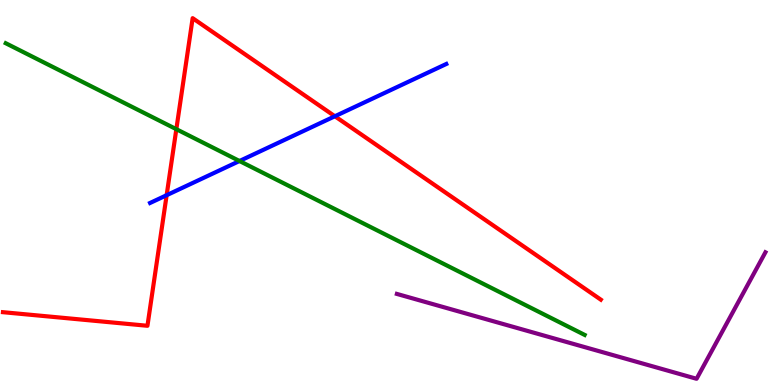[{'lines': ['blue', 'red'], 'intersections': [{'x': 2.15, 'y': 4.93}, {'x': 4.32, 'y': 6.98}]}, {'lines': ['green', 'red'], 'intersections': [{'x': 2.28, 'y': 6.64}]}, {'lines': ['purple', 'red'], 'intersections': []}, {'lines': ['blue', 'green'], 'intersections': [{'x': 3.09, 'y': 5.82}]}, {'lines': ['blue', 'purple'], 'intersections': []}, {'lines': ['green', 'purple'], 'intersections': []}]